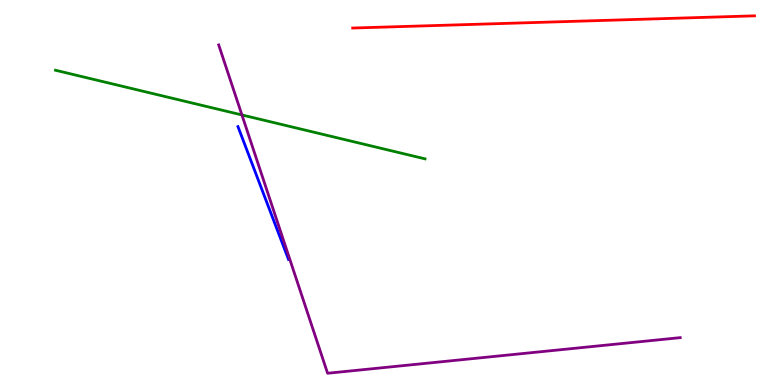[{'lines': ['blue', 'red'], 'intersections': []}, {'lines': ['green', 'red'], 'intersections': []}, {'lines': ['purple', 'red'], 'intersections': []}, {'lines': ['blue', 'green'], 'intersections': []}, {'lines': ['blue', 'purple'], 'intersections': []}, {'lines': ['green', 'purple'], 'intersections': [{'x': 3.12, 'y': 7.01}]}]